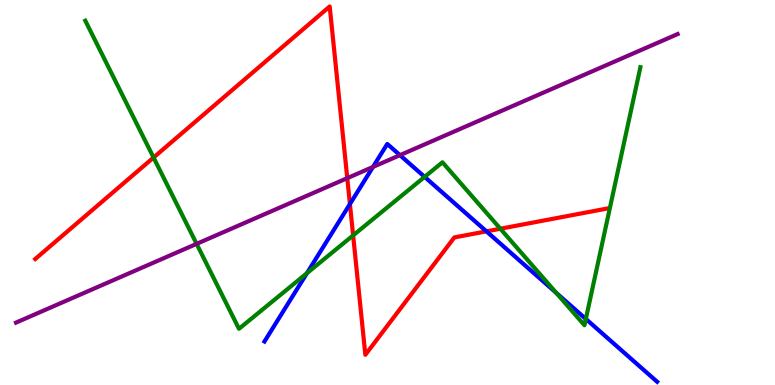[{'lines': ['blue', 'red'], 'intersections': [{'x': 4.52, 'y': 4.7}, {'x': 6.28, 'y': 3.99}]}, {'lines': ['green', 'red'], 'intersections': [{'x': 1.98, 'y': 5.91}, {'x': 4.56, 'y': 3.89}, {'x': 6.46, 'y': 4.06}]}, {'lines': ['purple', 'red'], 'intersections': [{'x': 4.48, 'y': 5.37}]}, {'lines': ['blue', 'green'], 'intersections': [{'x': 3.96, 'y': 2.9}, {'x': 5.48, 'y': 5.41}, {'x': 7.18, 'y': 2.39}, {'x': 7.56, 'y': 1.72}]}, {'lines': ['blue', 'purple'], 'intersections': [{'x': 4.81, 'y': 5.66}, {'x': 5.16, 'y': 5.97}]}, {'lines': ['green', 'purple'], 'intersections': [{'x': 2.54, 'y': 3.67}]}]